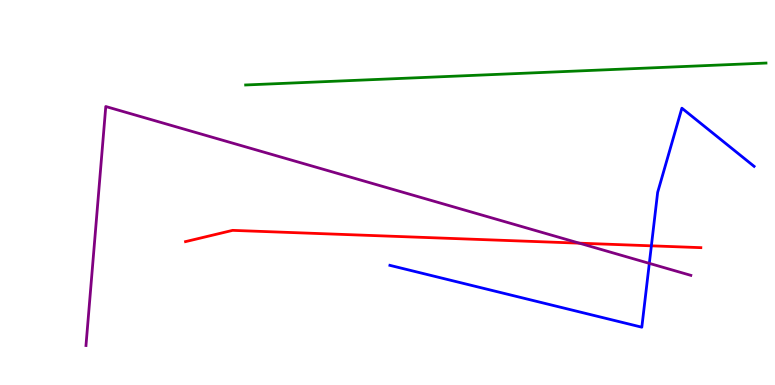[{'lines': ['blue', 'red'], 'intersections': [{'x': 8.4, 'y': 3.61}]}, {'lines': ['green', 'red'], 'intersections': []}, {'lines': ['purple', 'red'], 'intersections': [{'x': 7.48, 'y': 3.68}]}, {'lines': ['blue', 'green'], 'intersections': []}, {'lines': ['blue', 'purple'], 'intersections': [{'x': 8.38, 'y': 3.16}]}, {'lines': ['green', 'purple'], 'intersections': []}]